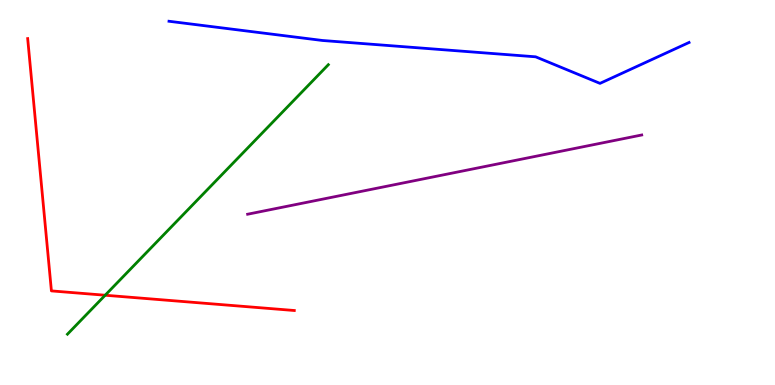[{'lines': ['blue', 'red'], 'intersections': []}, {'lines': ['green', 'red'], 'intersections': [{'x': 1.36, 'y': 2.33}]}, {'lines': ['purple', 'red'], 'intersections': []}, {'lines': ['blue', 'green'], 'intersections': []}, {'lines': ['blue', 'purple'], 'intersections': []}, {'lines': ['green', 'purple'], 'intersections': []}]